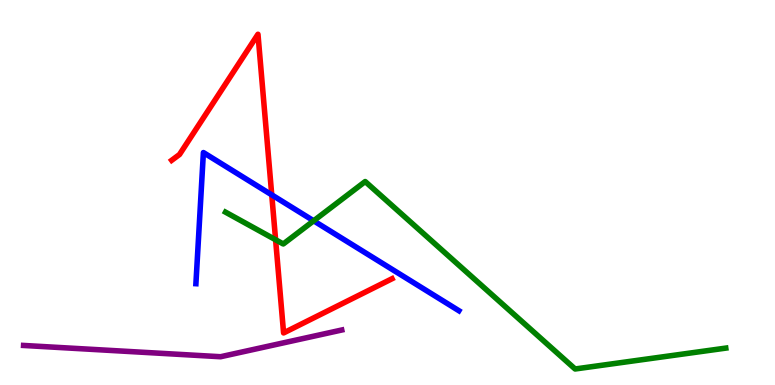[{'lines': ['blue', 'red'], 'intersections': [{'x': 3.51, 'y': 4.94}]}, {'lines': ['green', 'red'], 'intersections': [{'x': 3.56, 'y': 3.77}]}, {'lines': ['purple', 'red'], 'intersections': []}, {'lines': ['blue', 'green'], 'intersections': [{'x': 4.05, 'y': 4.26}]}, {'lines': ['blue', 'purple'], 'intersections': []}, {'lines': ['green', 'purple'], 'intersections': []}]